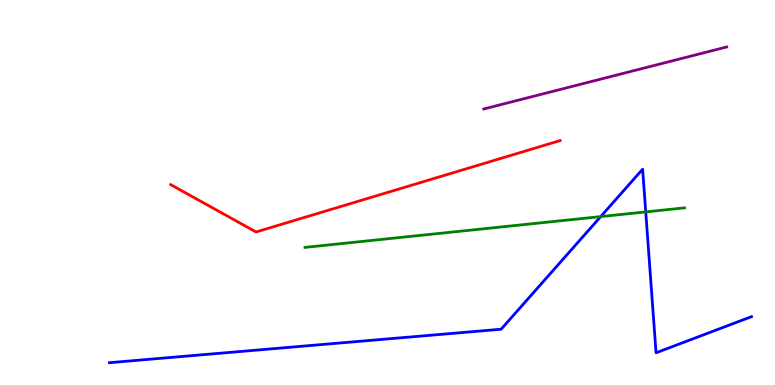[{'lines': ['blue', 'red'], 'intersections': []}, {'lines': ['green', 'red'], 'intersections': []}, {'lines': ['purple', 'red'], 'intersections': []}, {'lines': ['blue', 'green'], 'intersections': [{'x': 7.75, 'y': 4.37}, {'x': 8.33, 'y': 4.5}]}, {'lines': ['blue', 'purple'], 'intersections': []}, {'lines': ['green', 'purple'], 'intersections': []}]